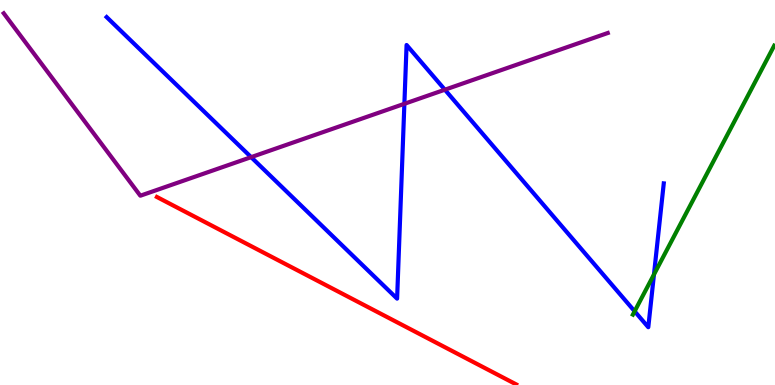[{'lines': ['blue', 'red'], 'intersections': []}, {'lines': ['green', 'red'], 'intersections': []}, {'lines': ['purple', 'red'], 'intersections': []}, {'lines': ['blue', 'green'], 'intersections': [{'x': 8.19, 'y': 1.91}, {'x': 8.44, 'y': 2.87}]}, {'lines': ['blue', 'purple'], 'intersections': [{'x': 3.24, 'y': 5.92}, {'x': 5.22, 'y': 7.3}, {'x': 5.74, 'y': 7.67}]}, {'lines': ['green', 'purple'], 'intersections': []}]